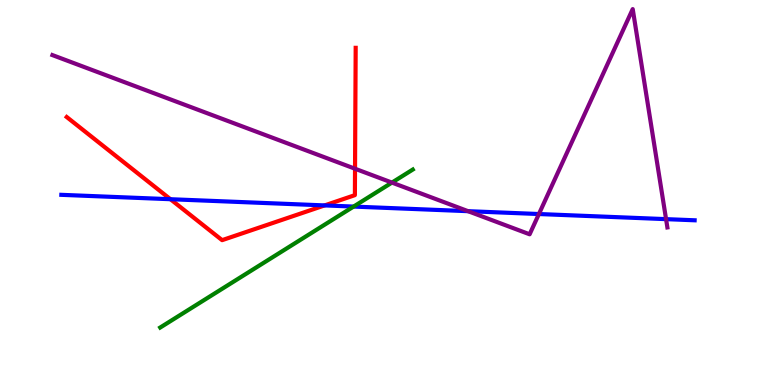[{'lines': ['blue', 'red'], 'intersections': [{'x': 2.2, 'y': 4.83}, {'x': 4.19, 'y': 4.66}]}, {'lines': ['green', 'red'], 'intersections': []}, {'lines': ['purple', 'red'], 'intersections': [{'x': 4.58, 'y': 5.62}]}, {'lines': ['blue', 'green'], 'intersections': [{'x': 4.56, 'y': 4.63}]}, {'lines': ['blue', 'purple'], 'intersections': [{'x': 6.04, 'y': 4.51}, {'x': 6.95, 'y': 4.44}, {'x': 8.59, 'y': 4.31}]}, {'lines': ['green', 'purple'], 'intersections': [{'x': 5.06, 'y': 5.26}]}]